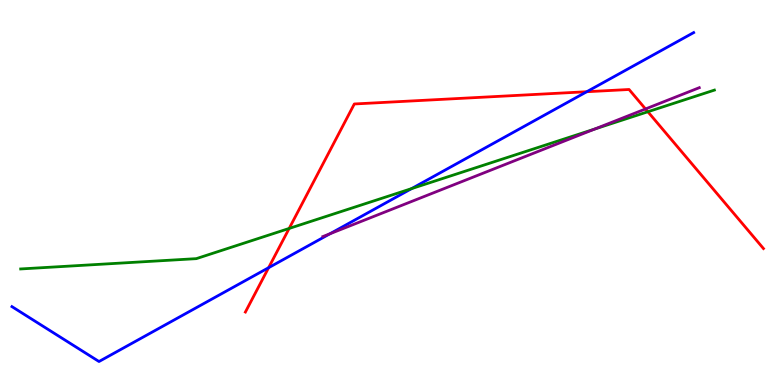[{'lines': ['blue', 'red'], 'intersections': [{'x': 3.47, 'y': 3.05}, {'x': 7.57, 'y': 7.62}]}, {'lines': ['green', 'red'], 'intersections': [{'x': 3.73, 'y': 4.07}, {'x': 8.36, 'y': 7.1}]}, {'lines': ['purple', 'red'], 'intersections': [{'x': 8.33, 'y': 7.17}]}, {'lines': ['blue', 'green'], 'intersections': [{'x': 5.31, 'y': 5.1}]}, {'lines': ['blue', 'purple'], 'intersections': [{'x': 4.26, 'y': 3.93}]}, {'lines': ['green', 'purple'], 'intersections': [{'x': 7.68, 'y': 6.65}]}]